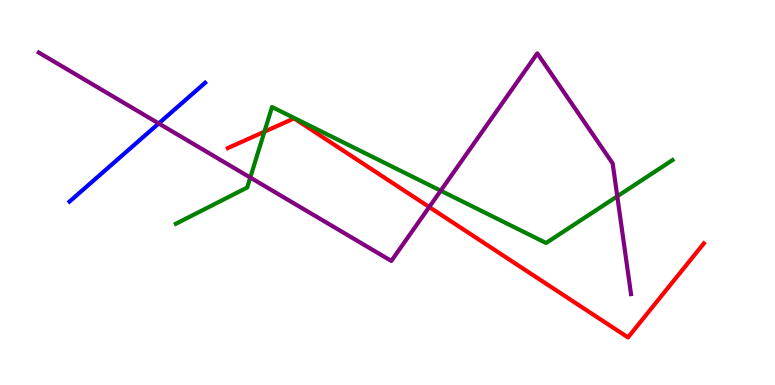[{'lines': ['blue', 'red'], 'intersections': []}, {'lines': ['green', 'red'], 'intersections': [{'x': 3.41, 'y': 6.58}]}, {'lines': ['purple', 'red'], 'intersections': [{'x': 5.54, 'y': 4.62}]}, {'lines': ['blue', 'green'], 'intersections': []}, {'lines': ['blue', 'purple'], 'intersections': [{'x': 2.05, 'y': 6.79}]}, {'lines': ['green', 'purple'], 'intersections': [{'x': 3.23, 'y': 5.39}, {'x': 5.69, 'y': 5.05}, {'x': 7.96, 'y': 4.9}]}]